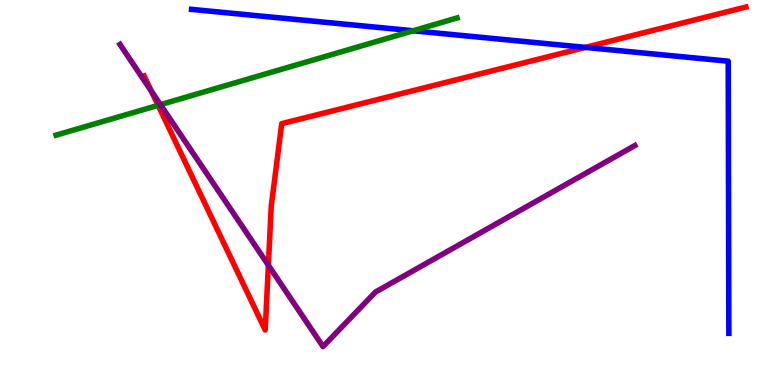[{'lines': ['blue', 'red'], 'intersections': [{'x': 7.55, 'y': 8.77}]}, {'lines': ['green', 'red'], 'intersections': [{'x': 2.04, 'y': 7.26}]}, {'lines': ['purple', 'red'], 'intersections': [{'x': 1.95, 'y': 7.63}, {'x': 3.46, 'y': 3.11}]}, {'lines': ['blue', 'green'], 'intersections': [{'x': 5.33, 'y': 9.2}]}, {'lines': ['blue', 'purple'], 'intersections': []}, {'lines': ['green', 'purple'], 'intersections': [{'x': 2.07, 'y': 7.28}]}]